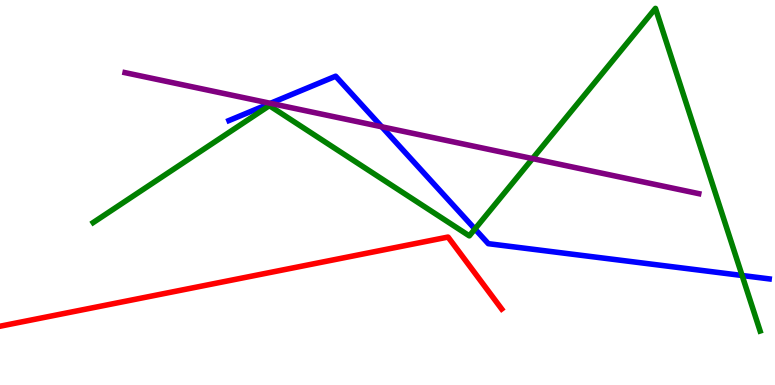[{'lines': ['blue', 'red'], 'intersections': []}, {'lines': ['green', 'red'], 'intersections': []}, {'lines': ['purple', 'red'], 'intersections': []}, {'lines': ['blue', 'green'], 'intersections': [{'x': 6.13, 'y': 4.05}, {'x': 9.58, 'y': 2.84}]}, {'lines': ['blue', 'purple'], 'intersections': [{'x': 3.49, 'y': 7.32}, {'x': 4.93, 'y': 6.71}]}, {'lines': ['green', 'purple'], 'intersections': [{'x': 6.87, 'y': 5.88}]}]